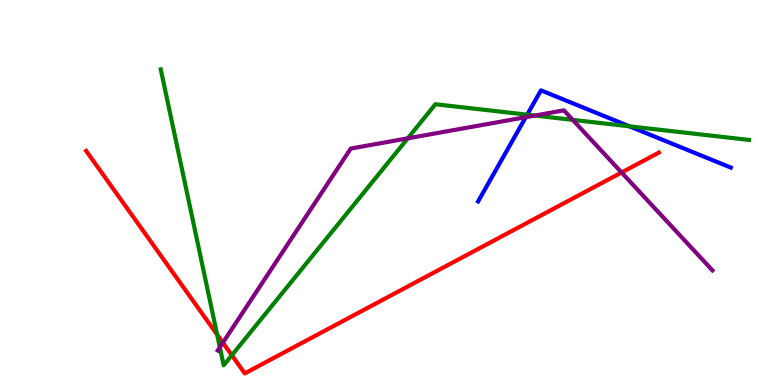[{'lines': ['blue', 'red'], 'intersections': []}, {'lines': ['green', 'red'], 'intersections': [{'x': 2.8, 'y': 1.31}, {'x': 2.99, 'y': 0.773}]}, {'lines': ['purple', 'red'], 'intersections': [{'x': 2.88, 'y': 1.1}, {'x': 8.02, 'y': 5.52}]}, {'lines': ['blue', 'green'], 'intersections': [{'x': 6.8, 'y': 7.02}, {'x': 8.12, 'y': 6.72}]}, {'lines': ['blue', 'purple'], 'intersections': [{'x': 6.78, 'y': 6.96}]}, {'lines': ['green', 'purple'], 'intersections': [{'x': 2.84, 'y': 0.98}, {'x': 5.26, 'y': 6.41}, {'x': 6.9, 'y': 7.0}, {'x': 7.39, 'y': 6.89}]}]